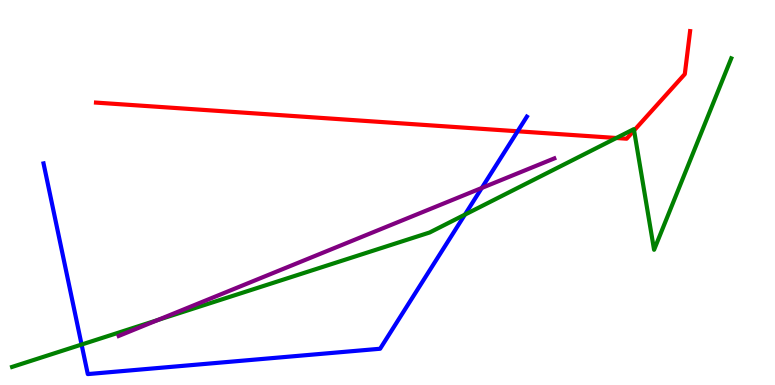[{'lines': ['blue', 'red'], 'intersections': [{'x': 6.68, 'y': 6.59}]}, {'lines': ['green', 'red'], 'intersections': [{'x': 7.95, 'y': 6.42}, {'x': 8.18, 'y': 6.61}]}, {'lines': ['purple', 'red'], 'intersections': []}, {'lines': ['blue', 'green'], 'intersections': [{'x': 1.05, 'y': 1.05}, {'x': 6.0, 'y': 4.43}]}, {'lines': ['blue', 'purple'], 'intersections': [{'x': 6.22, 'y': 5.12}]}, {'lines': ['green', 'purple'], 'intersections': [{'x': 2.04, 'y': 1.69}]}]